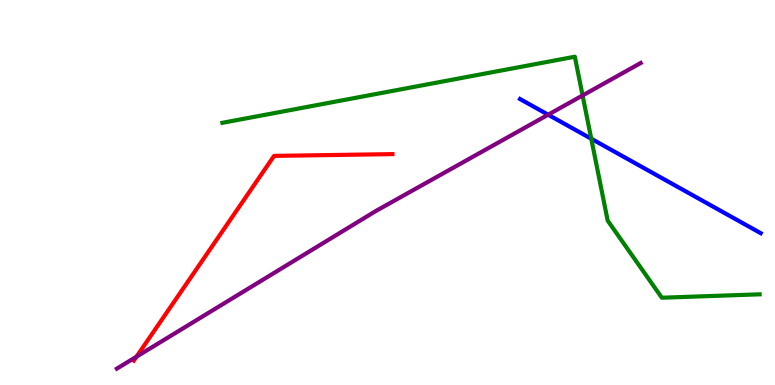[{'lines': ['blue', 'red'], 'intersections': []}, {'lines': ['green', 'red'], 'intersections': []}, {'lines': ['purple', 'red'], 'intersections': [{'x': 1.76, 'y': 0.735}]}, {'lines': ['blue', 'green'], 'intersections': [{'x': 7.63, 'y': 6.4}]}, {'lines': ['blue', 'purple'], 'intersections': [{'x': 7.07, 'y': 7.02}]}, {'lines': ['green', 'purple'], 'intersections': [{'x': 7.52, 'y': 7.52}]}]